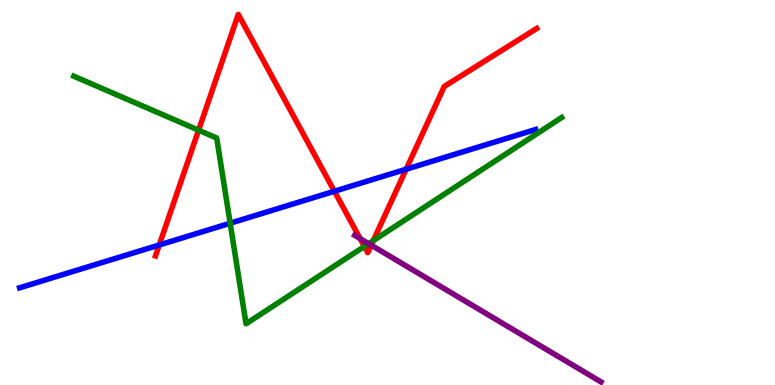[{'lines': ['blue', 'red'], 'intersections': [{'x': 2.05, 'y': 3.64}, {'x': 4.31, 'y': 5.03}, {'x': 5.24, 'y': 5.6}]}, {'lines': ['green', 'red'], 'intersections': [{'x': 2.56, 'y': 6.62}, {'x': 4.7, 'y': 3.6}, {'x': 4.82, 'y': 3.75}]}, {'lines': ['purple', 'red'], 'intersections': [{'x': 4.65, 'y': 3.8}, {'x': 4.79, 'y': 3.63}]}, {'lines': ['blue', 'green'], 'intersections': [{'x': 2.97, 'y': 4.2}]}, {'lines': ['blue', 'purple'], 'intersections': []}, {'lines': ['green', 'purple'], 'intersections': [{'x': 4.76, 'y': 3.67}]}]